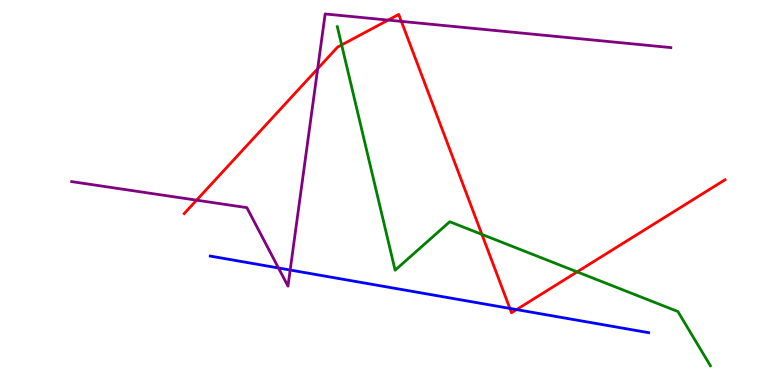[{'lines': ['blue', 'red'], 'intersections': [{'x': 6.58, 'y': 1.99}, {'x': 6.67, 'y': 1.96}]}, {'lines': ['green', 'red'], 'intersections': [{'x': 4.41, 'y': 8.83}, {'x': 6.22, 'y': 3.91}, {'x': 7.45, 'y': 2.94}]}, {'lines': ['purple', 'red'], 'intersections': [{'x': 2.54, 'y': 4.8}, {'x': 4.1, 'y': 8.22}, {'x': 5.01, 'y': 9.48}, {'x': 5.18, 'y': 9.44}]}, {'lines': ['blue', 'green'], 'intersections': []}, {'lines': ['blue', 'purple'], 'intersections': [{'x': 3.59, 'y': 3.04}, {'x': 3.74, 'y': 2.99}]}, {'lines': ['green', 'purple'], 'intersections': []}]